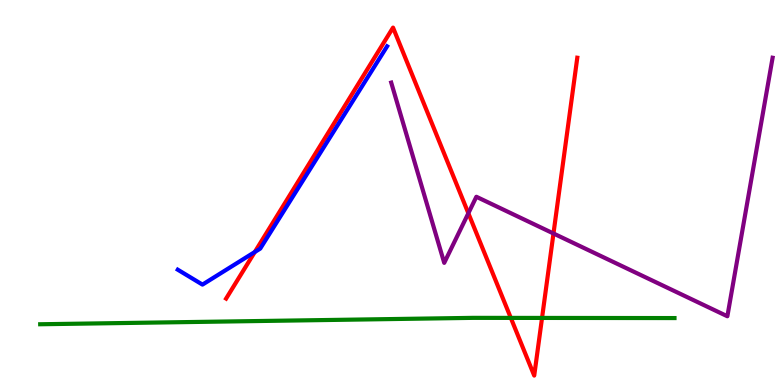[{'lines': ['blue', 'red'], 'intersections': [{'x': 3.29, 'y': 3.45}]}, {'lines': ['green', 'red'], 'intersections': [{'x': 6.59, 'y': 1.74}, {'x': 6.99, 'y': 1.74}]}, {'lines': ['purple', 'red'], 'intersections': [{'x': 6.04, 'y': 4.46}, {'x': 7.14, 'y': 3.94}]}, {'lines': ['blue', 'green'], 'intersections': []}, {'lines': ['blue', 'purple'], 'intersections': []}, {'lines': ['green', 'purple'], 'intersections': []}]